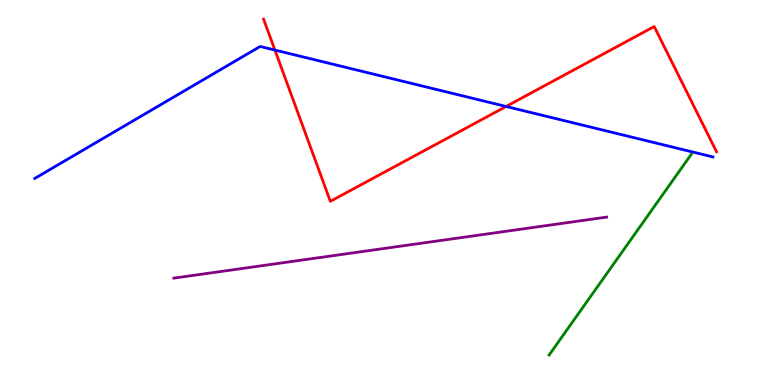[{'lines': ['blue', 'red'], 'intersections': [{'x': 3.55, 'y': 8.7}, {'x': 6.53, 'y': 7.23}]}, {'lines': ['green', 'red'], 'intersections': []}, {'lines': ['purple', 'red'], 'intersections': []}, {'lines': ['blue', 'green'], 'intersections': []}, {'lines': ['blue', 'purple'], 'intersections': []}, {'lines': ['green', 'purple'], 'intersections': []}]